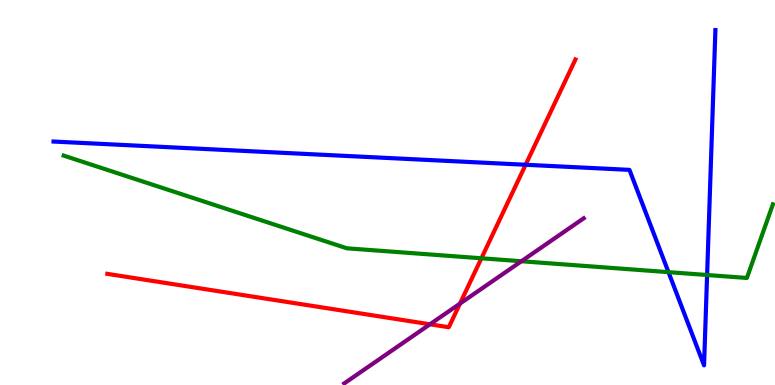[{'lines': ['blue', 'red'], 'intersections': [{'x': 6.78, 'y': 5.72}]}, {'lines': ['green', 'red'], 'intersections': [{'x': 6.21, 'y': 3.29}]}, {'lines': ['purple', 'red'], 'intersections': [{'x': 5.55, 'y': 1.58}, {'x': 5.94, 'y': 2.11}]}, {'lines': ['blue', 'green'], 'intersections': [{'x': 8.63, 'y': 2.93}, {'x': 9.12, 'y': 2.86}]}, {'lines': ['blue', 'purple'], 'intersections': []}, {'lines': ['green', 'purple'], 'intersections': [{'x': 6.73, 'y': 3.21}]}]